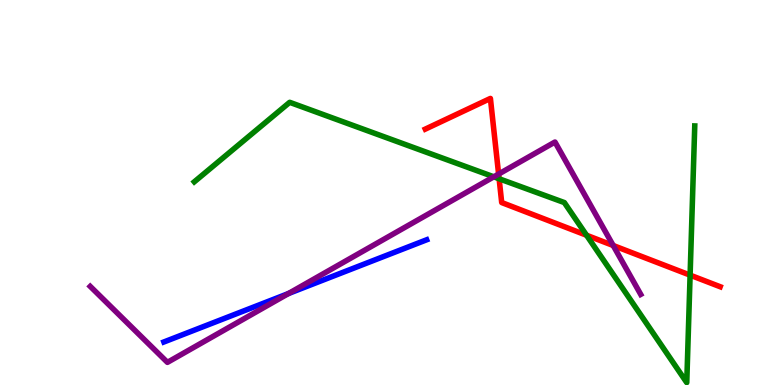[{'lines': ['blue', 'red'], 'intersections': []}, {'lines': ['green', 'red'], 'intersections': [{'x': 6.44, 'y': 5.36}, {'x': 7.57, 'y': 3.89}, {'x': 8.9, 'y': 2.85}]}, {'lines': ['purple', 'red'], 'intersections': [{'x': 6.43, 'y': 5.48}, {'x': 7.91, 'y': 3.62}]}, {'lines': ['blue', 'green'], 'intersections': []}, {'lines': ['blue', 'purple'], 'intersections': [{'x': 3.72, 'y': 2.38}]}, {'lines': ['green', 'purple'], 'intersections': [{'x': 6.37, 'y': 5.41}]}]